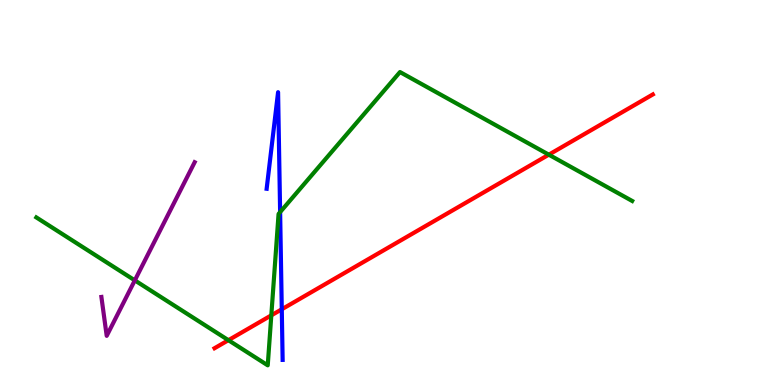[{'lines': ['blue', 'red'], 'intersections': [{'x': 3.64, 'y': 1.97}]}, {'lines': ['green', 'red'], 'intersections': [{'x': 2.95, 'y': 1.16}, {'x': 3.5, 'y': 1.81}, {'x': 7.08, 'y': 5.98}]}, {'lines': ['purple', 'red'], 'intersections': []}, {'lines': ['blue', 'green'], 'intersections': [{'x': 3.61, 'y': 4.49}]}, {'lines': ['blue', 'purple'], 'intersections': []}, {'lines': ['green', 'purple'], 'intersections': [{'x': 1.74, 'y': 2.72}]}]